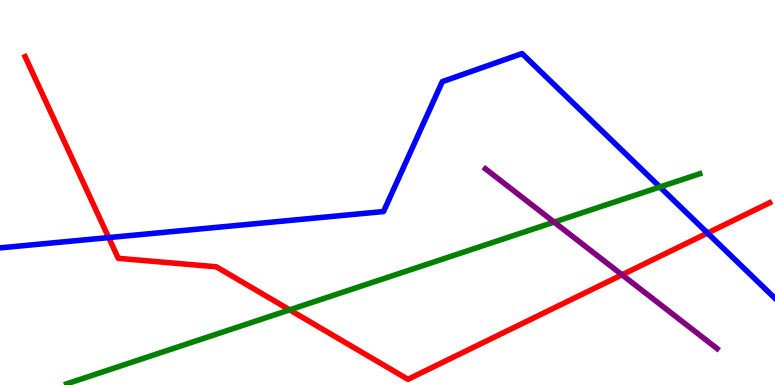[{'lines': ['blue', 'red'], 'intersections': [{'x': 1.4, 'y': 3.83}, {'x': 9.13, 'y': 3.95}]}, {'lines': ['green', 'red'], 'intersections': [{'x': 3.74, 'y': 1.95}]}, {'lines': ['purple', 'red'], 'intersections': [{'x': 8.03, 'y': 2.86}]}, {'lines': ['blue', 'green'], 'intersections': [{'x': 8.51, 'y': 5.14}]}, {'lines': ['blue', 'purple'], 'intersections': []}, {'lines': ['green', 'purple'], 'intersections': [{'x': 7.15, 'y': 4.23}]}]